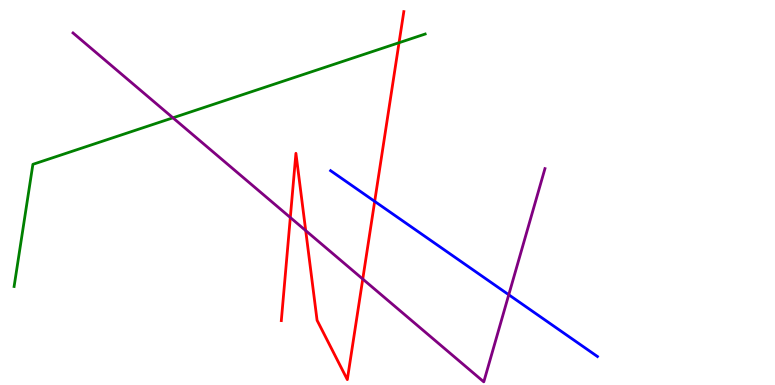[{'lines': ['blue', 'red'], 'intersections': [{'x': 4.83, 'y': 4.77}]}, {'lines': ['green', 'red'], 'intersections': [{'x': 5.15, 'y': 8.89}]}, {'lines': ['purple', 'red'], 'intersections': [{'x': 3.75, 'y': 4.35}, {'x': 3.94, 'y': 4.01}, {'x': 4.68, 'y': 2.75}]}, {'lines': ['blue', 'green'], 'intersections': []}, {'lines': ['blue', 'purple'], 'intersections': [{'x': 6.56, 'y': 2.34}]}, {'lines': ['green', 'purple'], 'intersections': [{'x': 2.23, 'y': 6.94}]}]